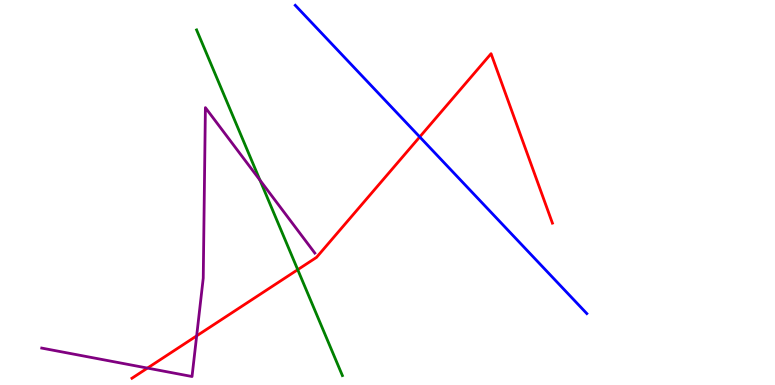[{'lines': ['blue', 'red'], 'intersections': [{'x': 5.42, 'y': 6.44}]}, {'lines': ['green', 'red'], 'intersections': [{'x': 3.84, 'y': 3.0}]}, {'lines': ['purple', 'red'], 'intersections': [{'x': 1.9, 'y': 0.439}, {'x': 2.54, 'y': 1.28}]}, {'lines': ['blue', 'green'], 'intersections': []}, {'lines': ['blue', 'purple'], 'intersections': []}, {'lines': ['green', 'purple'], 'intersections': [{'x': 3.35, 'y': 5.32}]}]